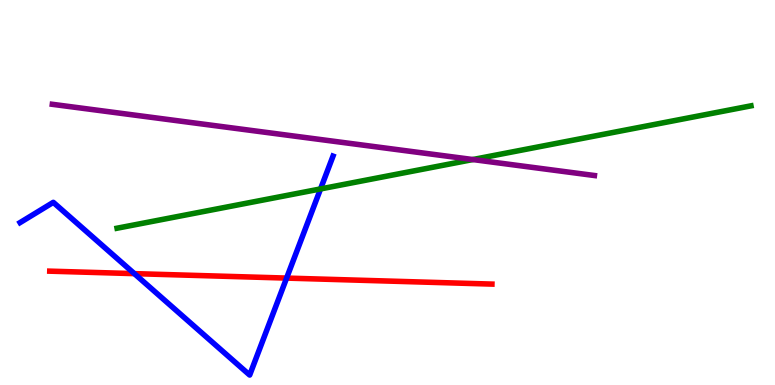[{'lines': ['blue', 'red'], 'intersections': [{'x': 1.73, 'y': 2.89}, {'x': 3.7, 'y': 2.78}]}, {'lines': ['green', 'red'], 'intersections': []}, {'lines': ['purple', 'red'], 'intersections': []}, {'lines': ['blue', 'green'], 'intersections': [{'x': 4.14, 'y': 5.09}]}, {'lines': ['blue', 'purple'], 'intersections': []}, {'lines': ['green', 'purple'], 'intersections': [{'x': 6.1, 'y': 5.86}]}]